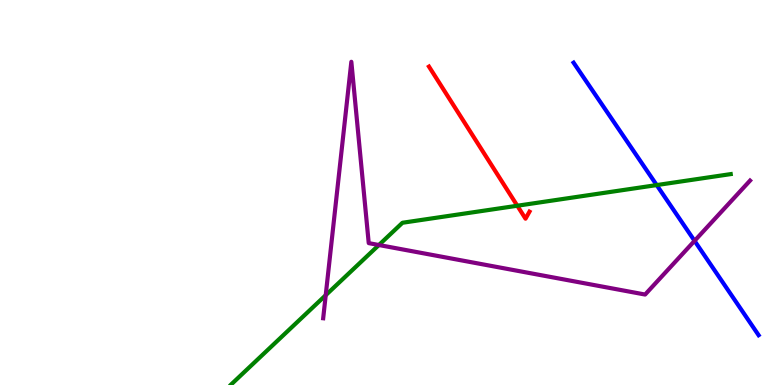[{'lines': ['blue', 'red'], 'intersections': []}, {'lines': ['green', 'red'], 'intersections': [{'x': 6.67, 'y': 4.66}]}, {'lines': ['purple', 'red'], 'intersections': []}, {'lines': ['blue', 'green'], 'intersections': [{'x': 8.47, 'y': 5.19}]}, {'lines': ['blue', 'purple'], 'intersections': [{'x': 8.96, 'y': 3.74}]}, {'lines': ['green', 'purple'], 'intersections': [{'x': 4.2, 'y': 2.33}, {'x': 4.89, 'y': 3.64}]}]